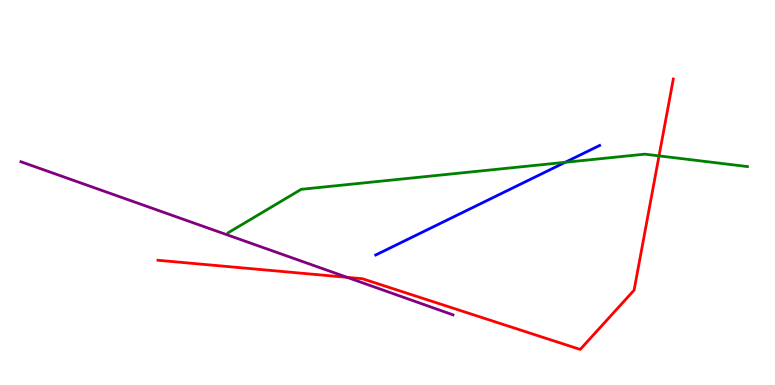[{'lines': ['blue', 'red'], 'intersections': []}, {'lines': ['green', 'red'], 'intersections': [{'x': 8.5, 'y': 5.95}]}, {'lines': ['purple', 'red'], 'intersections': [{'x': 4.48, 'y': 2.8}]}, {'lines': ['blue', 'green'], 'intersections': [{'x': 7.29, 'y': 5.78}]}, {'lines': ['blue', 'purple'], 'intersections': []}, {'lines': ['green', 'purple'], 'intersections': []}]